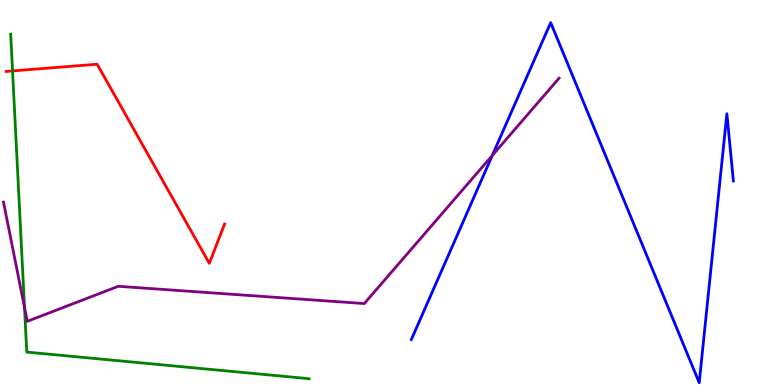[{'lines': ['blue', 'red'], 'intersections': []}, {'lines': ['green', 'red'], 'intersections': [{'x': 0.162, 'y': 8.16}]}, {'lines': ['purple', 'red'], 'intersections': []}, {'lines': ['blue', 'green'], 'intersections': []}, {'lines': ['blue', 'purple'], 'intersections': [{'x': 6.35, 'y': 5.96}]}, {'lines': ['green', 'purple'], 'intersections': [{'x': 0.316, 'y': 2.02}]}]